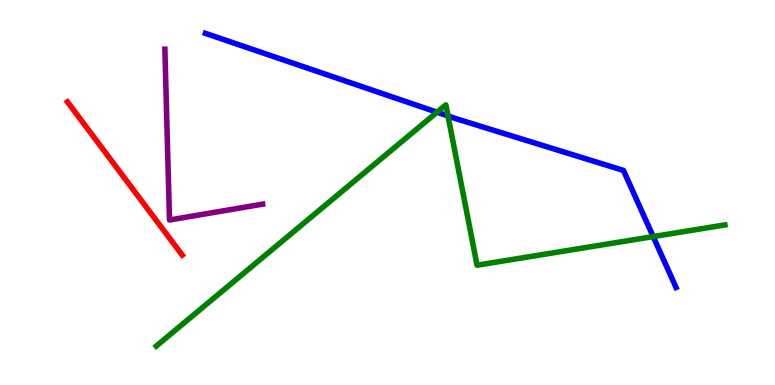[{'lines': ['blue', 'red'], 'intersections': []}, {'lines': ['green', 'red'], 'intersections': []}, {'lines': ['purple', 'red'], 'intersections': []}, {'lines': ['blue', 'green'], 'intersections': [{'x': 5.64, 'y': 7.09}, {'x': 5.78, 'y': 6.99}, {'x': 8.43, 'y': 3.85}]}, {'lines': ['blue', 'purple'], 'intersections': []}, {'lines': ['green', 'purple'], 'intersections': []}]